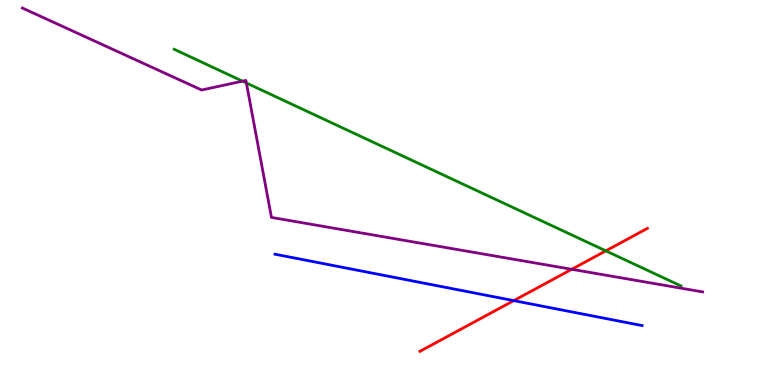[{'lines': ['blue', 'red'], 'intersections': [{'x': 6.63, 'y': 2.19}]}, {'lines': ['green', 'red'], 'intersections': [{'x': 7.82, 'y': 3.48}]}, {'lines': ['purple', 'red'], 'intersections': [{'x': 7.38, 'y': 3.01}]}, {'lines': ['blue', 'green'], 'intersections': []}, {'lines': ['blue', 'purple'], 'intersections': []}, {'lines': ['green', 'purple'], 'intersections': [{'x': 3.13, 'y': 7.89}, {'x': 3.18, 'y': 7.84}]}]